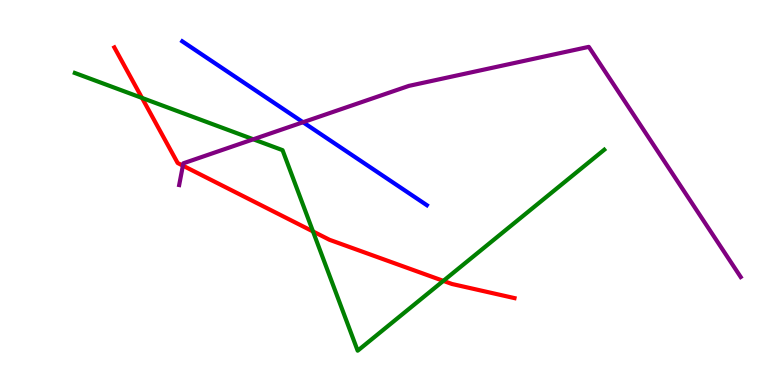[{'lines': ['blue', 'red'], 'intersections': []}, {'lines': ['green', 'red'], 'intersections': [{'x': 1.83, 'y': 7.46}, {'x': 4.04, 'y': 3.99}, {'x': 5.72, 'y': 2.7}]}, {'lines': ['purple', 'red'], 'intersections': [{'x': 2.36, 'y': 5.7}]}, {'lines': ['blue', 'green'], 'intersections': []}, {'lines': ['blue', 'purple'], 'intersections': [{'x': 3.91, 'y': 6.83}]}, {'lines': ['green', 'purple'], 'intersections': [{'x': 3.27, 'y': 6.38}]}]